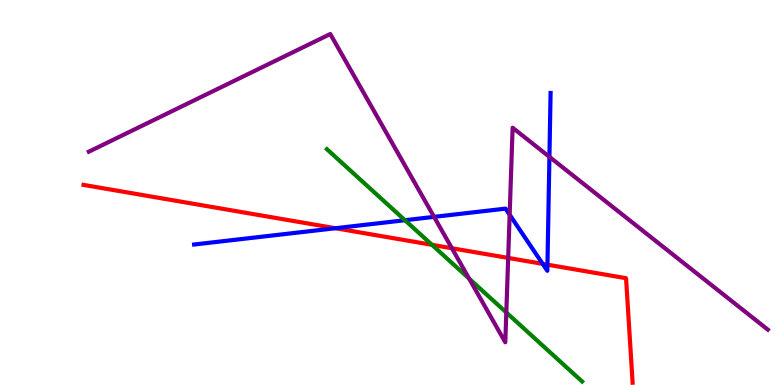[{'lines': ['blue', 'red'], 'intersections': [{'x': 4.33, 'y': 4.07}, {'x': 7.0, 'y': 3.15}, {'x': 7.06, 'y': 3.13}]}, {'lines': ['green', 'red'], 'intersections': [{'x': 5.57, 'y': 3.64}]}, {'lines': ['purple', 'red'], 'intersections': [{'x': 5.83, 'y': 3.55}, {'x': 6.56, 'y': 3.3}]}, {'lines': ['blue', 'green'], 'intersections': [{'x': 5.23, 'y': 4.28}]}, {'lines': ['blue', 'purple'], 'intersections': [{'x': 5.6, 'y': 4.37}, {'x': 6.58, 'y': 4.42}, {'x': 7.09, 'y': 5.93}]}, {'lines': ['green', 'purple'], 'intersections': [{'x': 6.05, 'y': 2.76}, {'x': 6.53, 'y': 1.88}]}]